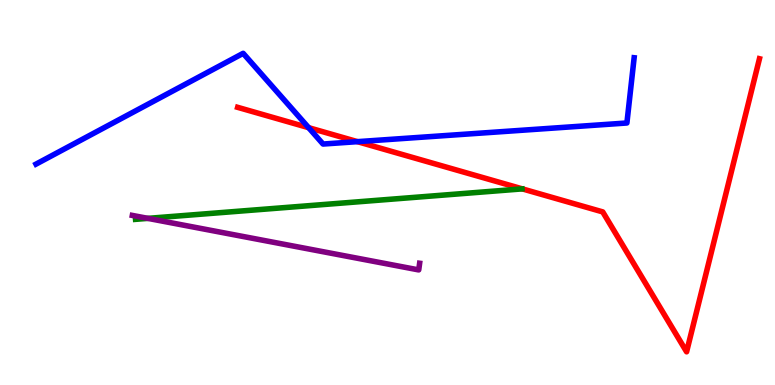[{'lines': ['blue', 'red'], 'intersections': [{'x': 3.98, 'y': 6.68}, {'x': 4.61, 'y': 6.32}]}, {'lines': ['green', 'red'], 'intersections': []}, {'lines': ['purple', 'red'], 'intersections': []}, {'lines': ['blue', 'green'], 'intersections': []}, {'lines': ['blue', 'purple'], 'intersections': []}, {'lines': ['green', 'purple'], 'intersections': [{'x': 1.91, 'y': 4.33}]}]